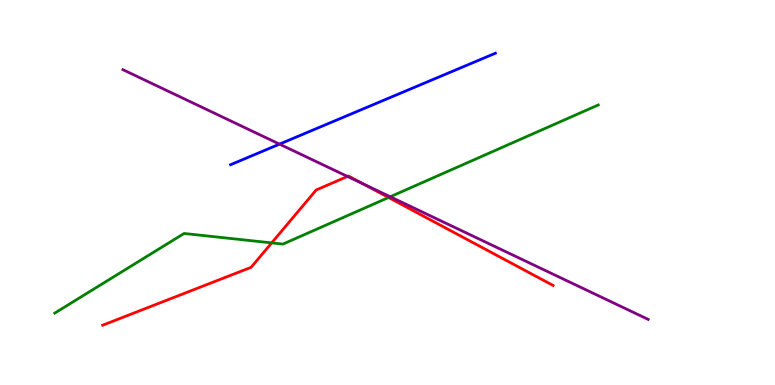[{'lines': ['blue', 'red'], 'intersections': []}, {'lines': ['green', 'red'], 'intersections': [{'x': 3.51, 'y': 3.69}, {'x': 5.01, 'y': 4.87}]}, {'lines': ['purple', 'red'], 'intersections': [{'x': 4.48, 'y': 5.42}, {'x': 4.69, 'y': 5.22}]}, {'lines': ['blue', 'green'], 'intersections': []}, {'lines': ['blue', 'purple'], 'intersections': [{'x': 3.61, 'y': 6.26}]}, {'lines': ['green', 'purple'], 'intersections': [{'x': 5.04, 'y': 4.89}]}]